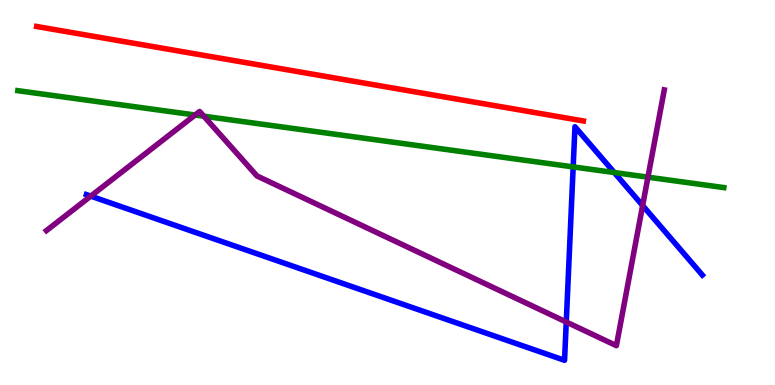[{'lines': ['blue', 'red'], 'intersections': []}, {'lines': ['green', 'red'], 'intersections': []}, {'lines': ['purple', 'red'], 'intersections': []}, {'lines': ['blue', 'green'], 'intersections': [{'x': 7.4, 'y': 5.66}, {'x': 7.93, 'y': 5.52}]}, {'lines': ['blue', 'purple'], 'intersections': [{'x': 1.17, 'y': 4.91}, {'x': 7.31, 'y': 1.64}, {'x': 8.29, 'y': 4.66}]}, {'lines': ['green', 'purple'], 'intersections': [{'x': 2.52, 'y': 7.01}, {'x': 2.63, 'y': 6.98}, {'x': 8.36, 'y': 5.4}]}]